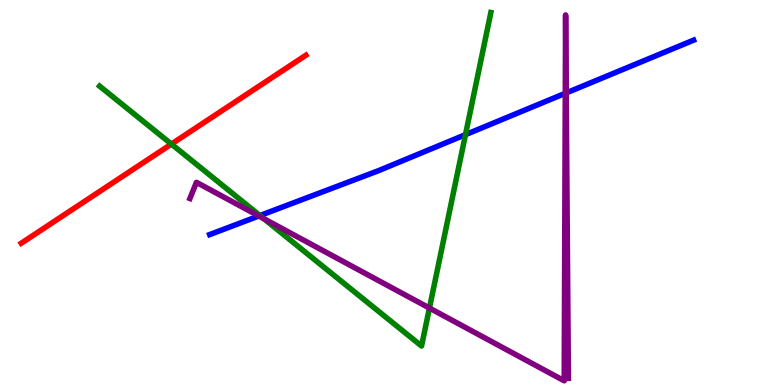[{'lines': ['blue', 'red'], 'intersections': []}, {'lines': ['green', 'red'], 'intersections': [{'x': 2.21, 'y': 6.26}]}, {'lines': ['purple', 'red'], 'intersections': []}, {'lines': ['blue', 'green'], 'intersections': [{'x': 3.35, 'y': 4.4}, {'x': 6.01, 'y': 6.5}]}, {'lines': ['blue', 'purple'], 'intersections': [{'x': 3.34, 'y': 4.39}, {'x': 7.29, 'y': 7.58}, {'x': 7.31, 'y': 7.59}]}, {'lines': ['green', 'purple'], 'intersections': [{'x': 3.4, 'y': 4.32}, {'x': 5.54, 'y': 2.0}]}]